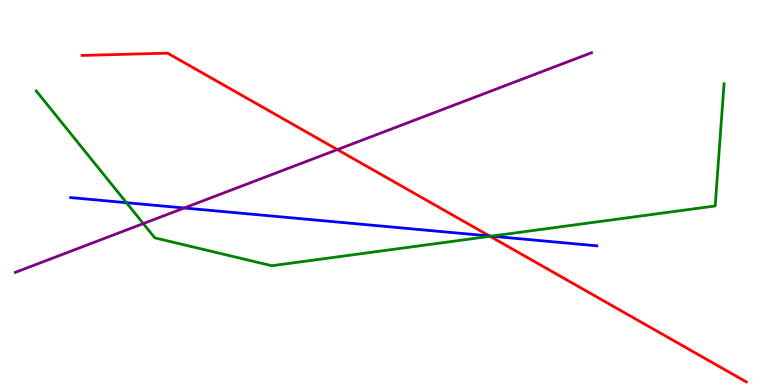[{'lines': ['blue', 'red'], 'intersections': [{'x': 6.32, 'y': 3.87}]}, {'lines': ['green', 'red'], 'intersections': [{'x': 6.32, 'y': 3.86}]}, {'lines': ['purple', 'red'], 'intersections': [{'x': 4.35, 'y': 6.11}]}, {'lines': ['blue', 'green'], 'intersections': [{'x': 1.63, 'y': 4.74}, {'x': 6.34, 'y': 3.87}]}, {'lines': ['blue', 'purple'], 'intersections': [{'x': 2.38, 'y': 4.6}]}, {'lines': ['green', 'purple'], 'intersections': [{'x': 1.85, 'y': 4.19}]}]